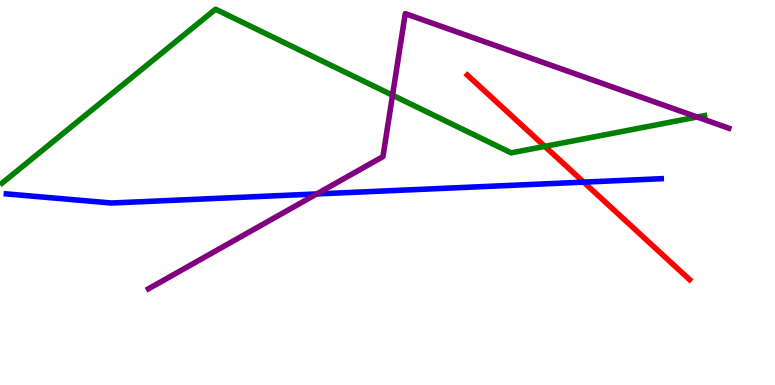[{'lines': ['blue', 'red'], 'intersections': [{'x': 7.53, 'y': 5.27}]}, {'lines': ['green', 'red'], 'intersections': [{'x': 7.03, 'y': 6.2}]}, {'lines': ['purple', 'red'], 'intersections': []}, {'lines': ['blue', 'green'], 'intersections': []}, {'lines': ['blue', 'purple'], 'intersections': [{'x': 4.09, 'y': 4.96}]}, {'lines': ['green', 'purple'], 'intersections': [{'x': 5.06, 'y': 7.53}, {'x': 9.0, 'y': 6.96}]}]